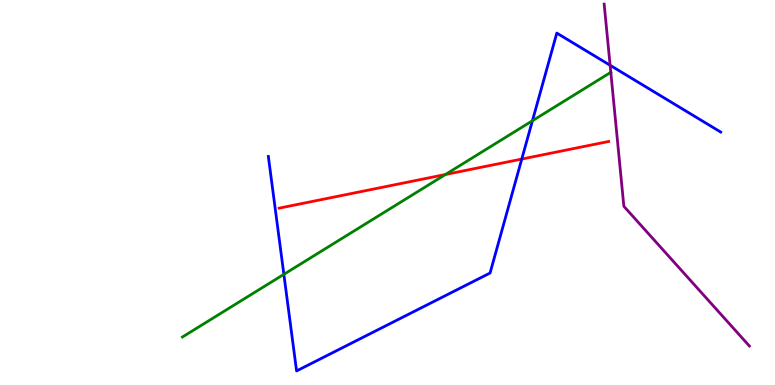[{'lines': ['blue', 'red'], 'intersections': [{'x': 6.73, 'y': 5.87}]}, {'lines': ['green', 'red'], 'intersections': [{'x': 5.75, 'y': 5.47}]}, {'lines': ['purple', 'red'], 'intersections': []}, {'lines': ['blue', 'green'], 'intersections': [{'x': 3.66, 'y': 2.87}, {'x': 6.87, 'y': 6.86}]}, {'lines': ['blue', 'purple'], 'intersections': [{'x': 7.87, 'y': 8.3}]}, {'lines': ['green', 'purple'], 'intersections': [{'x': 7.88, 'y': 8.12}]}]